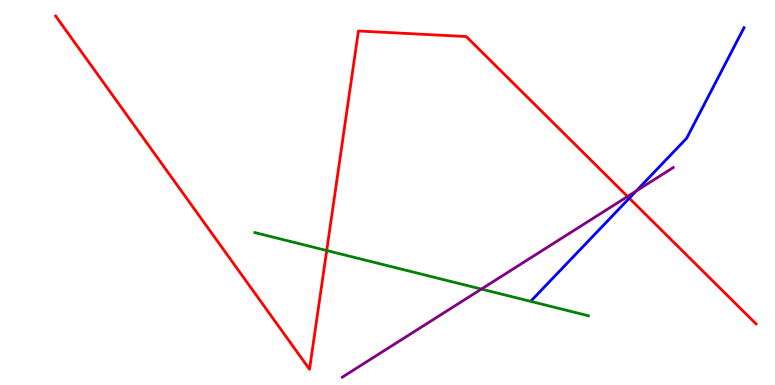[{'lines': ['blue', 'red'], 'intersections': [{'x': 8.12, 'y': 4.85}]}, {'lines': ['green', 'red'], 'intersections': [{'x': 4.22, 'y': 3.49}]}, {'lines': ['purple', 'red'], 'intersections': [{'x': 8.1, 'y': 4.9}]}, {'lines': ['blue', 'green'], 'intersections': []}, {'lines': ['blue', 'purple'], 'intersections': [{'x': 8.21, 'y': 5.04}]}, {'lines': ['green', 'purple'], 'intersections': [{'x': 6.21, 'y': 2.49}]}]